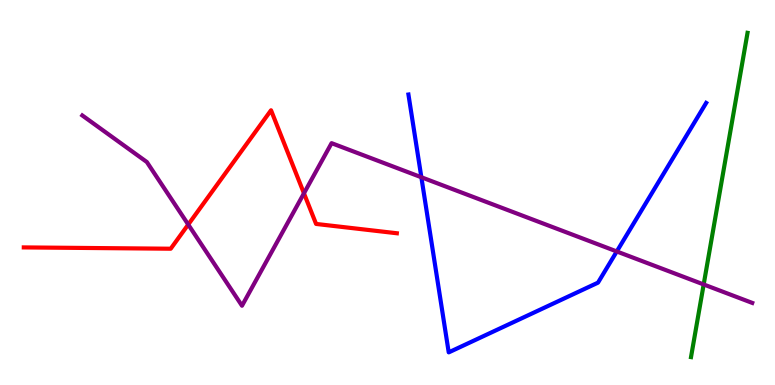[{'lines': ['blue', 'red'], 'intersections': []}, {'lines': ['green', 'red'], 'intersections': []}, {'lines': ['purple', 'red'], 'intersections': [{'x': 2.43, 'y': 4.17}, {'x': 3.92, 'y': 4.98}]}, {'lines': ['blue', 'green'], 'intersections': []}, {'lines': ['blue', 'purple'], 'intersections': [{'x': 5.44, 'y': 5.4}, {'x': 7.96, 'y': 3.47}]}, {'lines': ['green', 'purple'], 'intersections': [{'x': 9.08, 'y': 2.61}]}]